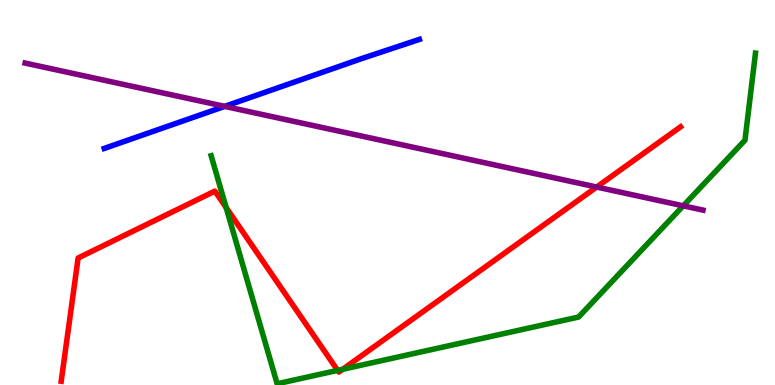[{'lines': ['blue', 'red'], 'intersections': []}, {'lines': ['green', 'red'], 'intersections': [{'x': 2.92, 'y': 4.61}, {'x': 4.36, 'y': 0.38}, {'x': 4.42, 'y': 0.409}]}, {'lines': ['purple', 'red'], 'intersections': [{'x': 7.7, 'y': 5.14}]}, {'lines': ['blue', 'green'], 'intersections': []}, {'lines': ['blue', 'purple'], 'intersections': [{'x': 2.9, 'y': 7.24}]}, {'lines': ['green', 'purple'], 'intersections': [{'x': 8.82, 'y': 4.65}]}]